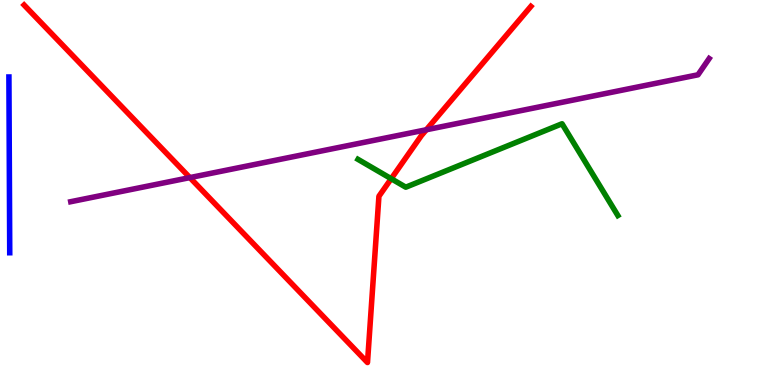[{'lines': ['blue', 'red'], 'intersections': []}, {'lines': ['green', 'red'], 'intersections': [{'x': 5.05, 'y': 5.36}]}, {'lines': ['purple', 'red'], 'intersections': [{'x': 2.45, 'y': 5.39}, {'x': 5.5, 'y': 6.63}]}, {'lines': ['blue', 'green'], 'intersections': []}, {'lines': ['blue', 'purple'], 'intersections': []}, {'lines': ['green', 'purple'], 'intersections': []}]